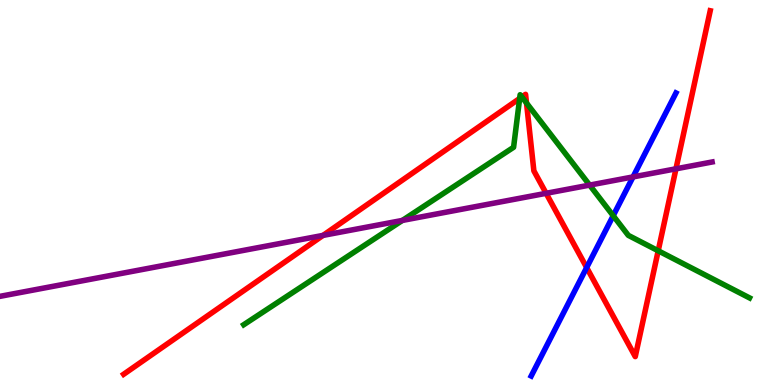[{'lines': ['blue', 'red'], 'intersections': [{'x': 7.57, 'y': 3.05}]}, {'lines': ['green', 'red'], 'intersections': [{'x': 6.71, 'y': 7.44}, {'x': 6.73, 'y': 7.48}, {'x': 6.79, 'y': 7.32}, {'x': 8.49, 'y': 3.49}]}, {'lines': ['purple', 'red'], 'intersections': [{'x': 4.17, 'y': 3.89}, {'x': 7.05, 'y': 4.98}, {'x': 8.72, 'y': 5.62}]}, {'lines': ['blue', 'green'], 'intersections': [{'x': 7.91, 'y': 4.4}]}, {'lines': ['blue', 'purple'], 'intersections': [{'x': 8.17, 'y': 5.4}]}, {'lines': ['green', 'purple'], 'intersections': [{'x': 5.19, 'y': 4.27}, {'x': 7.61, 'y': 5.19}]}]